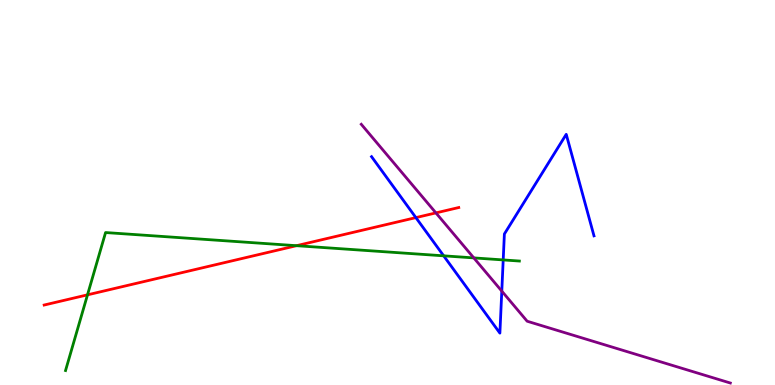[{'lines': ['blue', 'red'], 'intersections': [{'x': 5.37, 'y': 4.35}]}, {'lines': ['green', 'red'], 'intersections': [{'x': 1.13, 'y': 2.34}, {'x': 3.83, 'y': 3.62}]}, {'lines': ['purple', 'red'], 'intersections': [{'x': 5.62, 'y': 4.47}]}, {'lines': ['blue', 'green'], 'intersections': [{'x': 5.72, 'y': 3.36}, {'x': 6.49, 'y': 3.25}]}, {'lines': ['blue', 'purple'], 'intersections': [{'x': 6.47, 'y': 2.44}]}, {'lines': ['green', 'purple'], 'intersections': [{'x': 6.11, 'y': 3.3}]}]